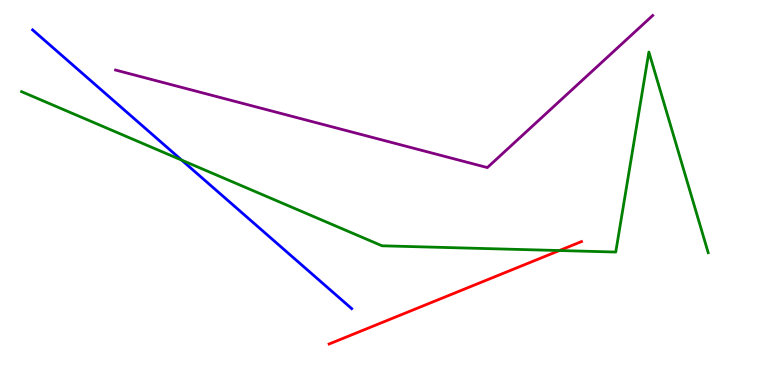[{'lines': ['blue', 'red'], 'intersections': []}, {'lines': ['green', 'red'], 'intersections': [{'x': 7.22, 'y': 3.49}]}, {'lines': ['purple', 'red'], 'intersections': []}, {'lines': ['blue', 'green'], 'intersections': [{'x': 2.34, 'y': 5.84}]}, {'lines': ['blue', 'purple'], 'intersections': []}, {'lines': ['green', 'purple'], 'intersections': []}]